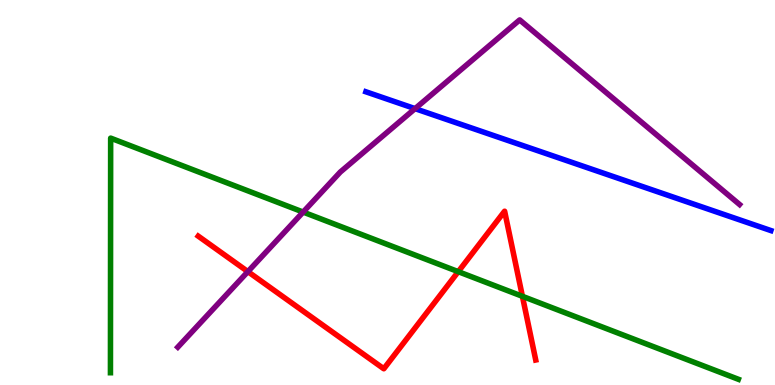[{'lines': ['blue', 'red'], 'intersections': []}, {'lines': ['green', 'red'], 'intersections': [{'x': 5.91, 'y': 2.94}, {'x': 6.74, 'y': 2.3}]}, {'lines': ['purple', 'red'], 'intersections': [{'x': 3.2, 'y': 2.94}]}, {'lines': ['blue', 'green'], 'intersections': []}, {'lines': ['blue', 'purple'], 'intersections': [{'x': 5.36, 'y': 7.18}]}, {'lines': ['green', 'purple'], 'intersections': [{'x': 3.91, 'y': 4.49}]}]